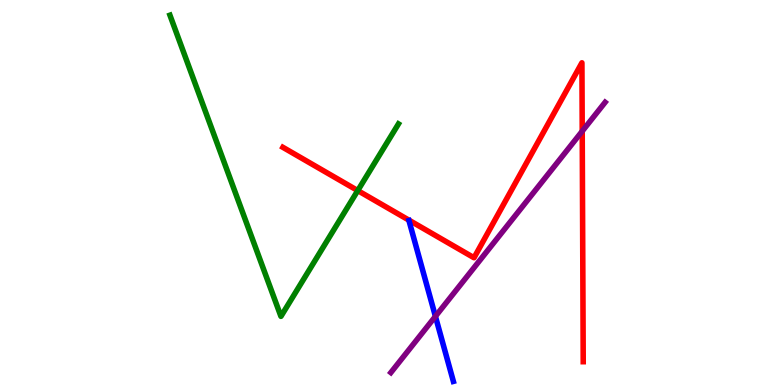[{'lines': ['blue', 'red'], 'intersections': []}, {'lines': ['green', 'red'], 'intersections': [{'x': 4.62, 'y': 5.05}]}, {'lines': ['purple', 'red'], 'intersections': [{'x': 7.51, 'y': 6.59}]}, {'lines': ['blue', 'green'], 'intersections': []}, {'lines': ['blue', 'purple'], 'intersections': [{'x': 5.62, 'y': 1.78}]}, {'lines': ['green', 'purple'], 'intersections': []}]